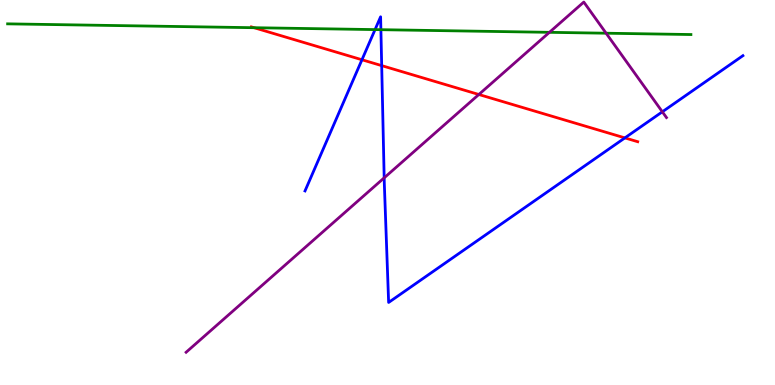[{'lines': ['blue', 'red'], 'intersections': [{'x': 4.67, 'y': 8.45}, {'x': 4.93, 'y': 8.3}, {'x': 8.06, 'y': 6.42}]}, {'lines': ['green', 'red'], 'intersections': [{'x': 3.28, 'y': 9.28}]}, {'lines': ['purple', 'red'], 'intersections': [{'x': 6.18, 'y': 7.55}]}, {'lines': ['blue', 'green'], 'intersections': [{'x': 4.84, 'y': 9.23}, {'x': 4.91, 'y': 9.23}]}, {'lines': ['blue', 'purple'], 'intersections': [{'x': 4.96, 'y': 5.38}, {'x': 8.55, 'y': 7.1}]}, {'lines': ['green', 'purple'], 'intersections': [{'x': 7.09, 'y': 9.16}, {'x': 7.82, 'y': 9.14}]}]